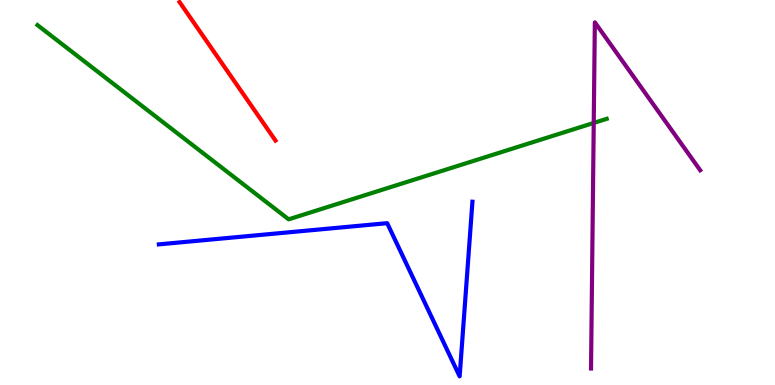[{'lines': ['blue', 'red'], 'intersections': []}, {'lines': ['green', 'red'], 'intersections': []}, {'lines': ['purple', 'red'], 'intersections': []}, {'lines': ['blue', 'green'], 'intersections': []}, {'lines': ['blue', 'purple'], 'intersections': []}, {'lines': ['green', 'purple'], 'intersections': [{'x': 7.66, 'y': 6.81}]}]